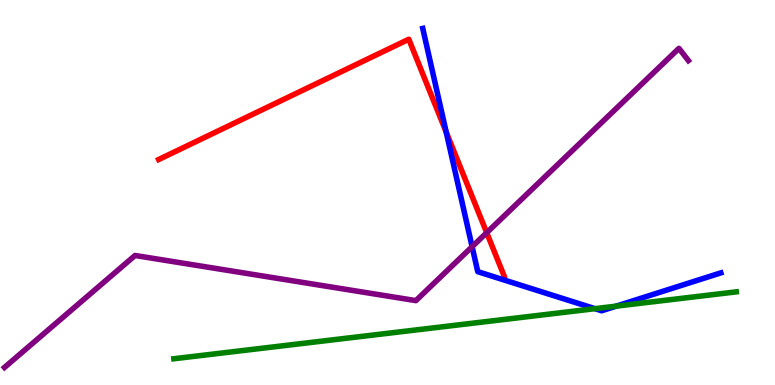[{'lines': ['blue', 'red'], 'intersections': [{'x': 5.76, 'y': 6.57}]}, {'lines': ['green', 'red'], 'intersections': []}, {'lines': ['purple', 'red'], 'intersections': [{'x': 6.28, 'y': 3.96}]}, {'lines': ['blue', 'green'], 'intersections': [{'x': 7.68, 'y': 1.98}, {'x': 7.95, 'y': 2.05}]}, {'lines': ['blue', 'purple'], 'intersections': [{'x': 6.09, 'y': 3.59}]}, {'lines': ['green', 'purple'], 'intersections': []}]